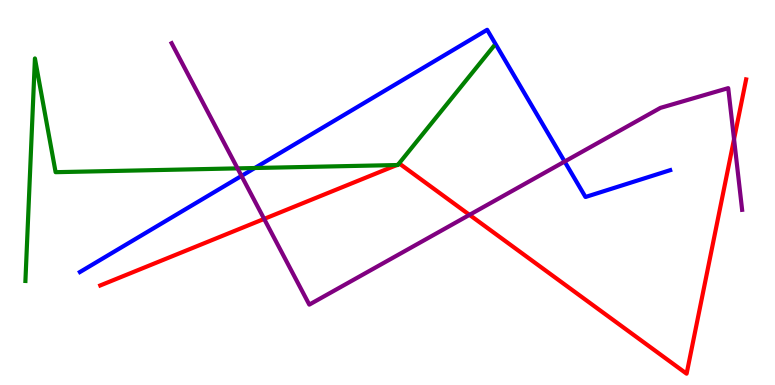[{'lines': ['blue', 'red'], 'intersections': []}, {'lines': ['green', 'red'], 'intersections': [{'x': 5.12, 'y': 5.71}, {'x': 5.14, 'y': 5.73}]}, {'lines': ['purple', 'red'], 'intersections': [{'x': 3.41, 'y': 4.31}, {'x': 6.06, 'y': 4.42}, {'x': 9.47, 'y': 6.39}]}, {'lines': ['blue', 'green'], 'intersections': [{'x': 3.29, 'y': 5.64}]}, {'lines': ['blue', 'purple'], 'intersections': [{'x': 3.12, 'y': 5.43}, {'x': 7.29, 'y': 5.8}]}, {'lines': ['green', 'purple'], 'intersections': [{'x': 3.07, 'y': 5.63}]}]